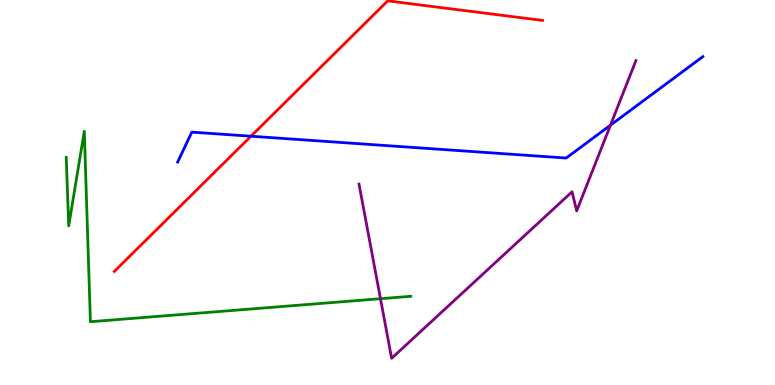[{'lines': ['blue', 'red'], 'intersections': [{'x': 3.24, 'y': 6.46}]}, {'lines': ['green', 'red'], 'intersections': []}, {'lines': ['purple', 'red'], 'intersections': []}, {'lines': ['blue', 'green'], 'intersections': []}, {'lines': ['blue', 'purple'], 'intersections': [{'x': 7.88, 'y': 6.75}]}, {'lines': ['green', 'purple'], 'intersections': [{'x': 4.91, 'y': 2.24}]}]